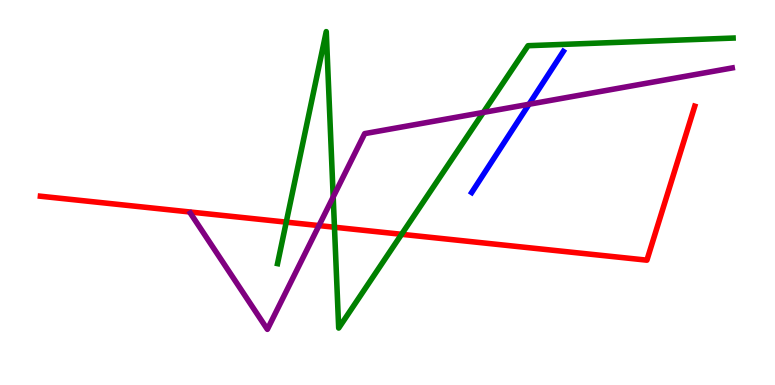[{'lines': ['blue', 'red'], 'intersections': []}, {'lines': ['green', 'red'], 'intersections': [{'x': 3.69, 'y': 4.23}, {'x': 4.32, 'y': 4.1}, {'x': 5.18, 'y': 3.91}]}, {'lines': ['purple', 'red'], 'intersections': [{'x': 4.12, 'y': 4.14}]}, {'lines': ['blue', 'green'], 'intersections': []}, {'lines': ['blue', 'purple'], 'intersections': [{'x': 6.83, 'y': 7.29}]}, {'lines': ['green', 'purple'], 'intersections': [{'x': 4.3, 'y': 4.88}, {'x': 6.24, 'y': 7.08}]}]